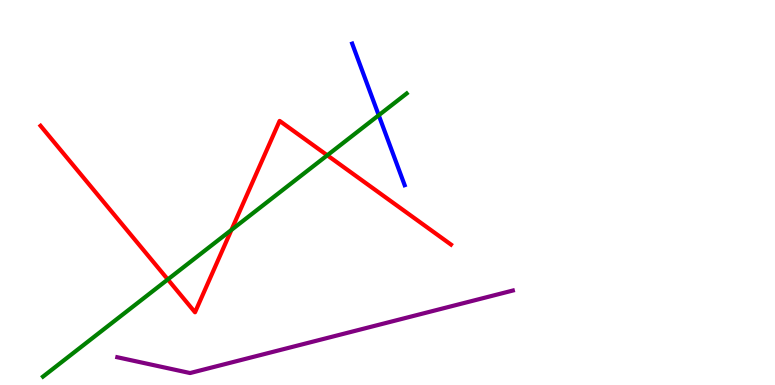[{'lines': ['blue', 'red'], 'intersections': []}, {'lines': ['green', 'red'], 'intersections': [{'x': 2.17, 'y': 2.74}, {'x': 2.99, 'y': 4.03}, {'x': 4.22, 'y': 5.97}]}, {'lines': ['purple', 'red'], 'intersections': []}, {'lines': ['blue', 'green'], 'intersections': [{'x': 4.89, 'y': 7.01}]}, {'lines': ['blue', 'purple'], 'intersections': []}, {'lines': ['green', 'purple'], 'intersections': []}]